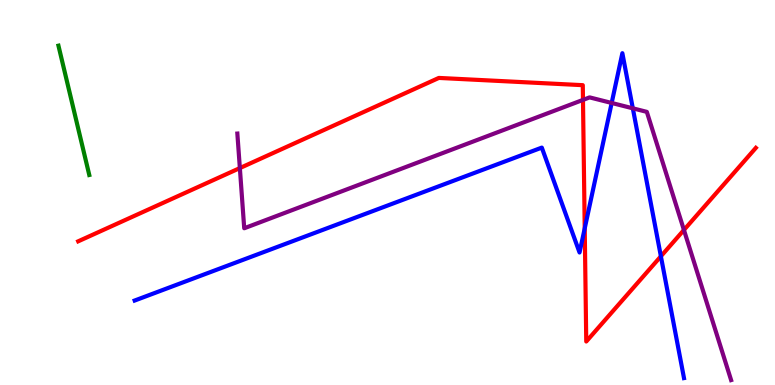[{'lines': ['blue', 'red'], 'intersections': [{'x': 7.54, 'y': 4.07}, {'x': 8.53, 'y': 3.34}]}, {'lines': ['green', 'red'], 'intersections': []}, {'lines': ['purple', 'red'], 'intersections': [{'x': 3.09, 'y': 5.63}, {'x': 7.52, 'y': 7.41}, {'x': 8.82, 'y': 4.03}]}, {'lines': ['blue', 'green'], 'intersections': []}, {'lines': ['blue', 'purple'], 'intersections': [{'x': 7.89, 'y': 7.33}, {'x': 8.17, 'y': 7.19}]}, {'lines': ['green', 'purple'], 'intersections': []}]